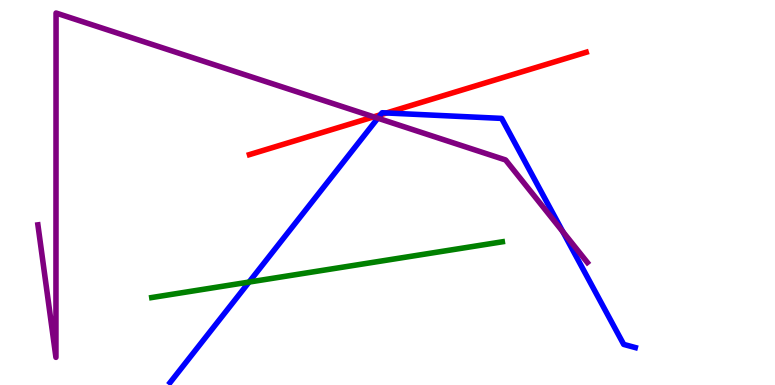[{'lines': ['blue', 'red'], 'intersections': [{'x': 4.91, 'y': 7.02}, {'x': 4.99, 'y': 7.07}]}, {'lines': ['green', 'red'], 'intersections': []}, {'lines': ['purple', 'red'], 'intersections': [{'x': 4.82, 'y': 6.96}]}, {'lines': ['blue', 'green'], 'intersections': [{'x': 3.21, 'y': 2.67}]}, {'lines': ['blue', 'purple'], 'intersections': [{'x': 4.88, 'y': 6.93}, {'x': 7.26, 'y': 3.98}]}, {'lines': ['green', 'purple'], 'intersections': []}]